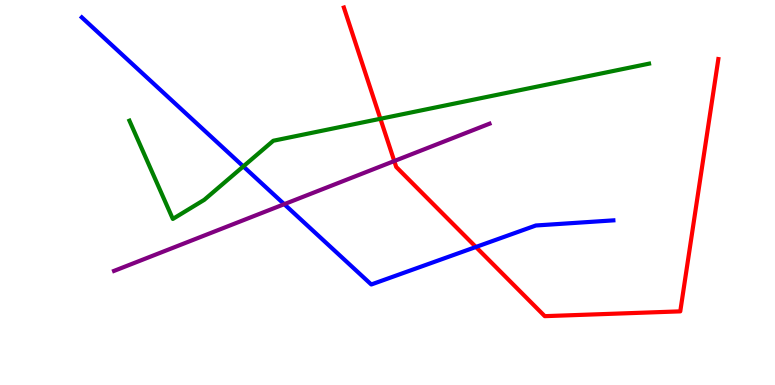[{'lines': ['blue', 'red'], 'intersections': [{'x': 6.14, 'y': 3.58}]}, {'lines': ['green', 'red'], 'intersections': [{'x': 4.91, 'y': 6.91}]}, {'lines': ['purple', 'red'], 'intersections': [{'x': 5.09, 'y': 5.82}]}, {'lines': ['blue', 'green'], 'intersections': [{'x': 3.14, 'y': 5.68}]}, {'lines': ['blue', 'purple'], 'intersections': [{'x': 3.67, 'y': 4.7}]}, {'lines': ['green', 'purple'], 'intersections': []}]